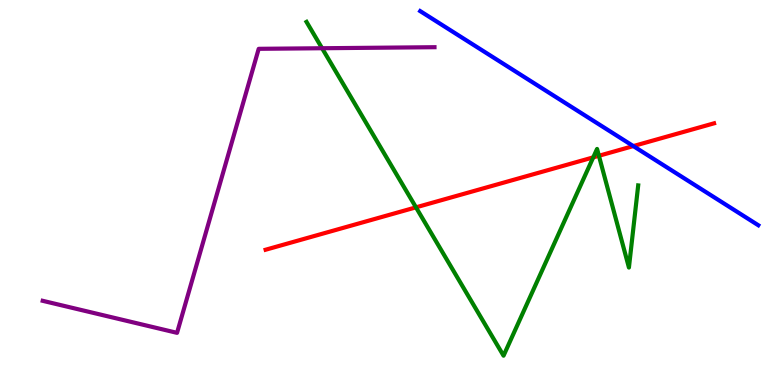[{'lines': ['blue', 'red'], 'intersections': [{'x': 8.17, 'y': 6.21}]}, {'lines': ['green', 'red'], 'intersections': [{'x': 5.37, 'y': 4.61}, {'x': 7.65, 'y': 5.91}, {'x': 7.73, 'y': 5.95}]}, {'lines': ['purple', 'red'], 'intersections': []}, {'lines': ['blue', 'green'], 'intersections': []}, {'lines': ['blue', 'purple'], 'intersections': []}, {'lines': ['green', 'purple'], 'intersections': [{'x': 4.16, 'y': 8.75}]}]